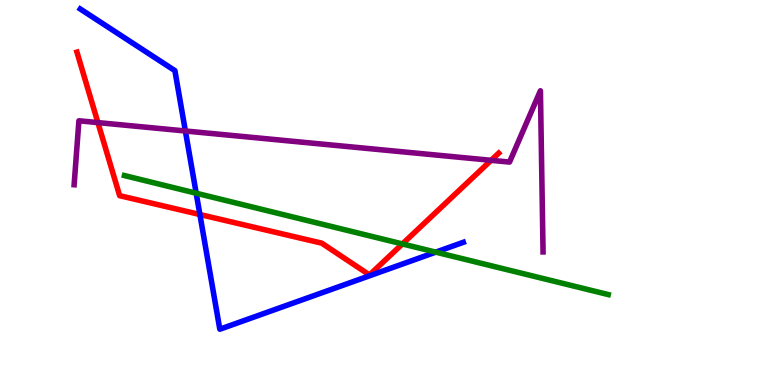[{'lines': ['blue', 'red'], 'intersections': [{'x': 2.58, 'y': 4.43}]}, {'lines': ['green', 'red'], 'intersections': [{'x': 5.19, 'y': 3.66}]}, {'lines': ['purple', 'red'], 'intersections': [{'x': 1.26, 'y': 6.82}, {'x': 6.34, 'y': 5.84}]}, {'lines': ['blue', 'green'], 'intersections': [{'x': 2.53, 'y': 4.98}, {'x': 5.62, 'y': 3.45}]}, {'lines': ['blue', 'purple'], 'intersections': [{'x': 2.39, 'y': 6.6}]}, {'lines': ['green', 'purple'], 'intersections': []}]